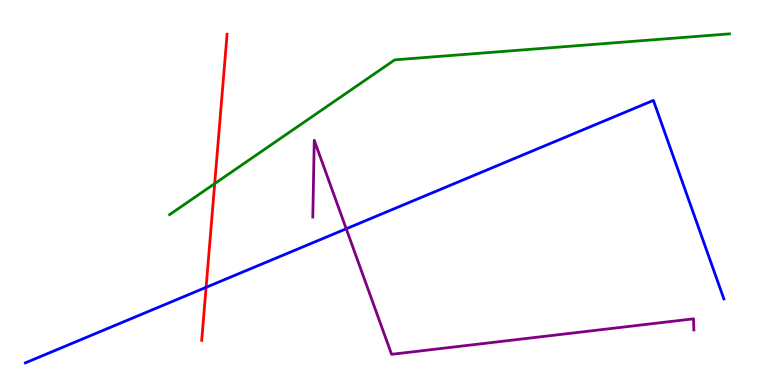[{'lines': ['blue', 'red'], 'intersections': [{'x': 2.66, 'y': 2.54}]}, {'lines': ['green', 'red'], 'intersections': [{'x': 2.77, 'y': 5.23}]}, {'lines': ['purple', 'red'], 'intersections': []}, {'lines': ['blue', 'green'], 'intersections': []}, {'lines': ['blue', 'purple'], 'intersections': [{'x': 4.47, 'y': 4.06}]}, {'lines': ['green', 'purple'], 'intersections': []}]